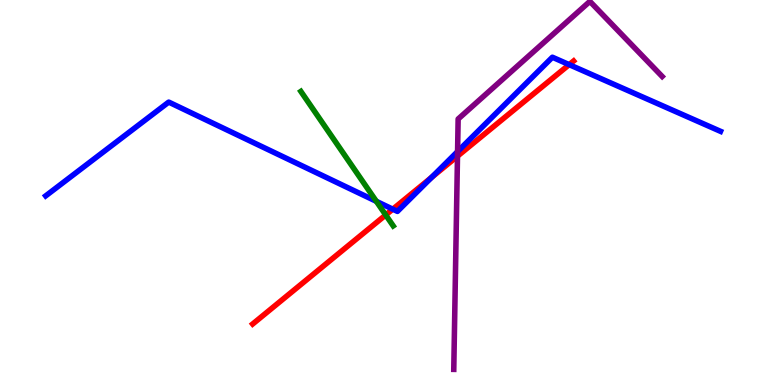[{'lines': ['blue', 'red'], 'intersections': [{'x': 5.07, 'y': 4.57}, {'x': 5.57, 'y': 5.4}, {'x': 7.34, 'y': 8.32}]}, {'lines': ['green', 'red'], 'intersections': [{'x': 4.98, 'y': 4.42}]}, {'lines': ['purple', 'red'], 'intersections': [{'x': 5.9, 'y': 5.94}]}, {'lines': ['blue', 'green'], 'intersections': [{'x': 4.86, 'y': 4.77}]}, {'lines': ['blue', 'purple'], 'intersections': [{'x': 5.9, 'y': 6.06}]}, {'lines': ['green', 'purple'], 'intersections': []}]